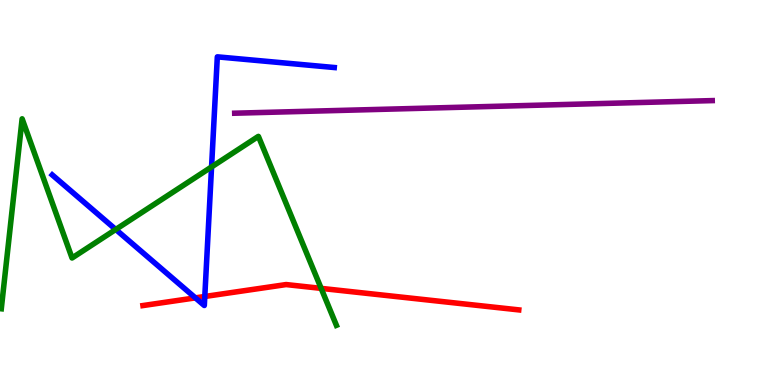[{'lines': ['blue', 'red'], 'intersections': [{'x': 2.52, 'y': 2.26}, {'x': 2.64, 'y': 2.3}]}, {'lines': ['green', 'red'], 'intersections': [{'x': 4.14, 'y': 2.51}]}, {'lines': ['purple', 'red'], 'intersections': []}, {'lines': ['blue', 'green'], 'intersections': [{'x': 1.49, 'y': 4.04}, {'x': 2.73, 'y': 5.66}]}, {'lines': ['blue', 'purple'], 'intersections': []}, {'lines': ['green', 'purple'], 'intersections': []}]